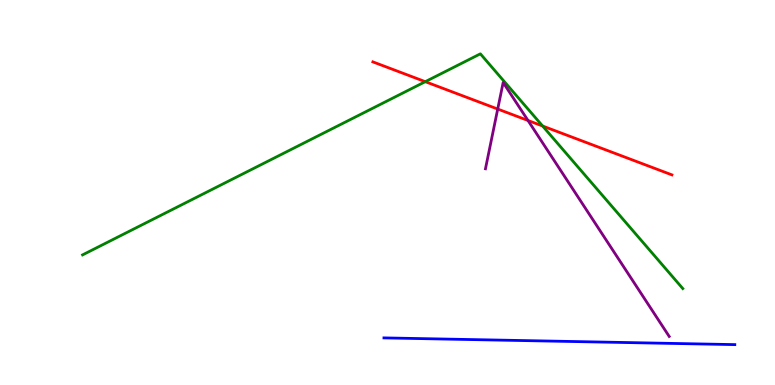[{'lines': ['blue', 'red'], 'intersections': []}, {'lines': ['green', 'red'], 'intersections': [{'x': 5.49, 'y': 7.88}, {'x': 7.0, 'y': 6.73}]}, {'lines': ['purple', 'red'], 'intersections': [{'x': 6.42, 'y': 7.17}, {'x': 6.81, 'y': 6.87}]}, {'lines': ['blue', 'green'], 'intersections': []}, {'lines': ['blue', 'purple'], 'intersections': []}, {'lines': ['green', 'purple'], 'intersections': []}]